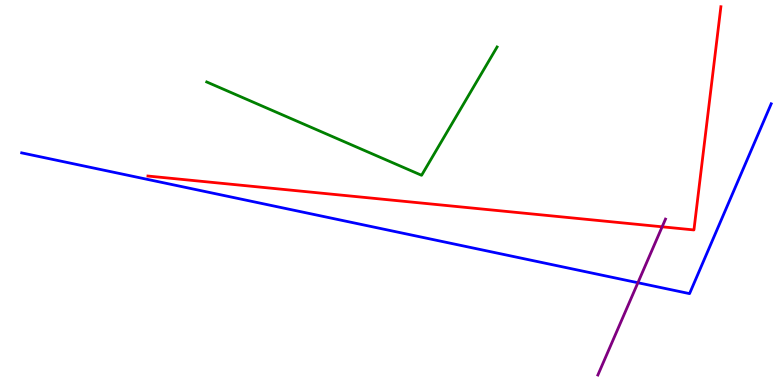[{'lines': ['blue', 'red'], 'intersections': []}, {'lines': ['green', 'red'], 'intersections': []}, {'lines': ['purple', 'red'], 'intersections': [{'x': 8.54, 'y': 4.11}]}, {'lines': ['blue', 'green'], 'intersections': []}, {'lines': ['blue', 'purple'], 'intersections': [{'x': 8.23, 'y': 2.66}]}, {'lines': ['green', 'purple'], 'intersections': []}]